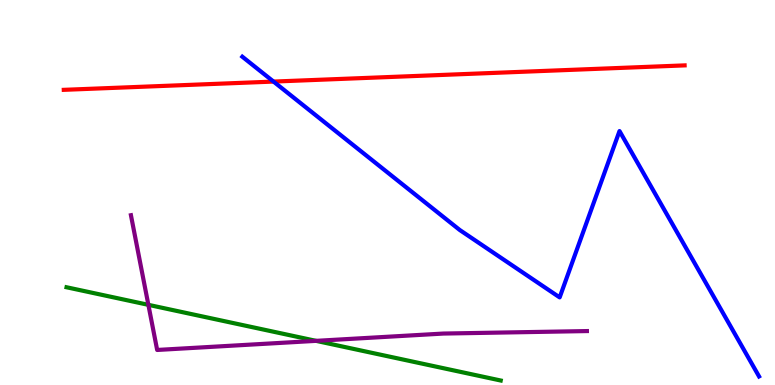[{'lines': ['blue', 'red'], 'intersections': [{'x': 3.53, 'y': 7.88}]}, {'lines': ['green', 'red'], 'intersections': []}, {'lines': ['purple', 'red'], 'intersections': []}, {'lines': ['blue', 'green'], 'intersections': []}, {'lines': ['blue', 'purple'], 'intersections': []}, {'lines': ['green', 'purple'], 'intersections': [{'x': 1.91, 'y': 2.08}, {'x': 4.08, 'y': 1.15}]}]